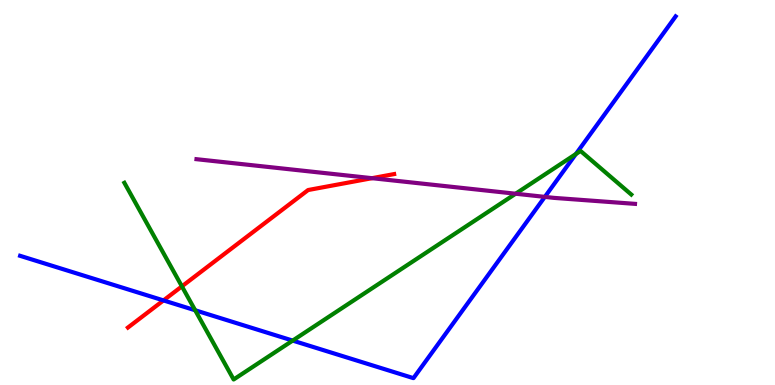[{'lines': ['blue', 'red'], 'intersections': [{'x': 2.11, 'y': 2.2}]}, {'lines': ['green', 'red'], 'intersections': [{'x': 2.35, 'y': 2.56}]}, {'lines': ['purple', 'red'], 'intersections': [{'x': 4.8, 'y': 5.37}]}, {'lines': ['blue', 'green'], 'intersections': [{'x': 2.52, 'y': 1.94}, {'x': 3.78, 'y': 1.15}, {'x': 7.43, 'y': 6.0}]}, {'lines': ['blue', 'purple'], 'intersections': [{'x': 7.03, 'y': 4.89}]}, {'lines': ['green', 'purple'], 'intersections': [{'x': 6.65, 'y': 4.97}]}]